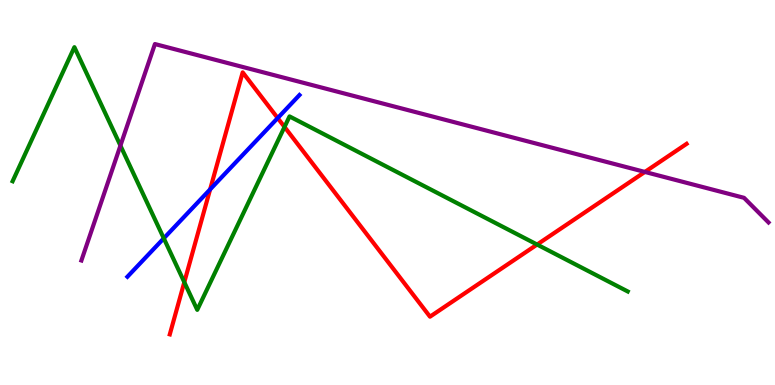[{'lines': ['blue', 'red'], 'intersections': [{'x': 2.71, 'y': 5.08}, {'x': 3.58, 'y': 6.93}]}, {'lines': ['green', 'red'], 'intersections': [{'x': 2.38, 'y': 2.67}, {'x': 3.67, 'y': 6.7}, {'x': 6.93, 'y': 3.65}]}, {'lines': ['purple', 'red'], 'intersections': [{'x': 8.32, 'y': 5.53}]}, {'lines': ['blue', 'green'], 'intersections': [{'x': 2.11, 'y': 3.81}]}, {'lines': ['blue', 'purple'], 'intersections': []}, {'lines': ['green', 'purple'], 'intersections': [{'x': 1.55, 'y': 6.22}]}]